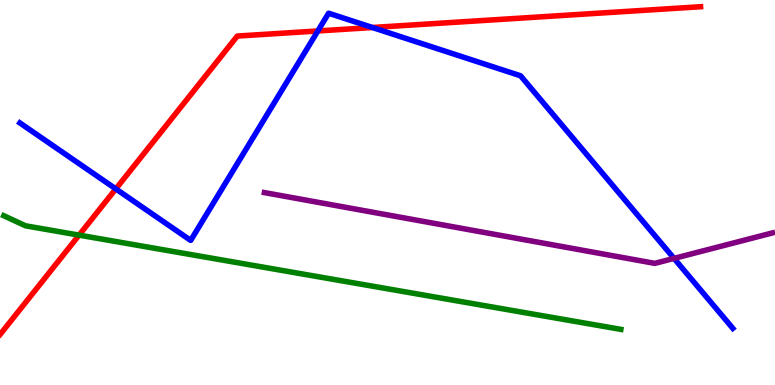[{'lines': ['blue', 'red'], 'intersections': [{'x': 1.49, 'y': 5.09}, {'x': 4.1, 'y': 9.2}, {'x': 4.81, 'y': 9.29}]}, {'lines': ['green', 'red'], 'intersections': [{'x': 1.02, 'y': 3.89}]}, {'lines': ['purple', 'red'], 'intersections': []}, {'lines': ['blue', 'green'], 'intersections': []}, {'lines': ['blue', 'purple'], 'intersections': [{'x': 8.7, 'y': 3.29}]}, {'lines': ['green', 'purple'], 'intersections': []}]